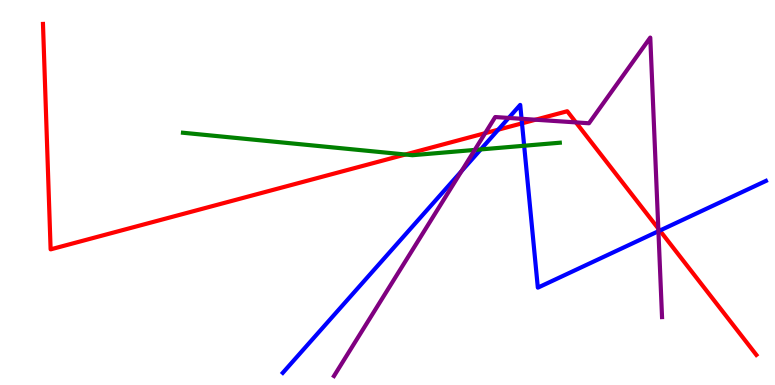[{'lines': ['blue', 'red'], 'intersections': [{'x': 6.43, 'y': 6.63}, {'x': 6.74, 'y': 6.8}, {'x': 8.51, 'y': 4.01}]}, {'lines': ['green', 'red'], 'intersections': [{'x': 5.23, 'y': 5.99}]}, {'lines': ['purple', 'red'], 'intersections': [{'x': 6.26, 'y': 6.54}, {'x': 6.91, 'y': 6.89}, {'x': 7.43, 'y': 6.82}, {'x': 8.49, 'y': 4.06}]}, {'lines': ['blue', 'green'], 'intersections': [{'x': 6.2, 'y': 6.12}, {'x': 6.76, 'y': 6.21}]}, {'lines': ['blue', 'purple'], 'intersections': [{'x': 5.96, 'y': 5.56}, {'x': 6.56, 'y': 6.94}, {'x': 6.73, 'y': 6.91}, {'x': 8.5, 'y': 3.99}]}, {'lines': ['green', 'purple'], 'intersections': [{'x': 6.13, 'y': 6.11}]}]